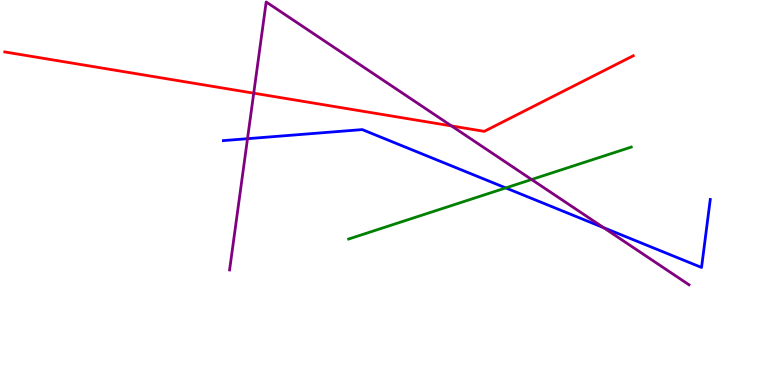[{'lines': ['blue', 'red'], 'intersections': []}, {'lines': ['green', 'red'], 'intersections': []}, {'lines': ['purple', 'red'], 'intersections': [{'x': 3.27, 'y': 7.58}, {'x': 5.83, 'y': 6.73}]}, {'lines': ['blue', 'green'], 'intersections': [{'x': 6.53, 'y': 5.12}]}, {'lines': ['blue', 'purple'], 'intersections': [{'x': 3.19, 'y': 6.4}, {'x': 7.79, 'y': 4.09}]}, {'lines': ['green', 'purple'], 'intersections': [{'x': 6.86, 'y': 5.34}]}]